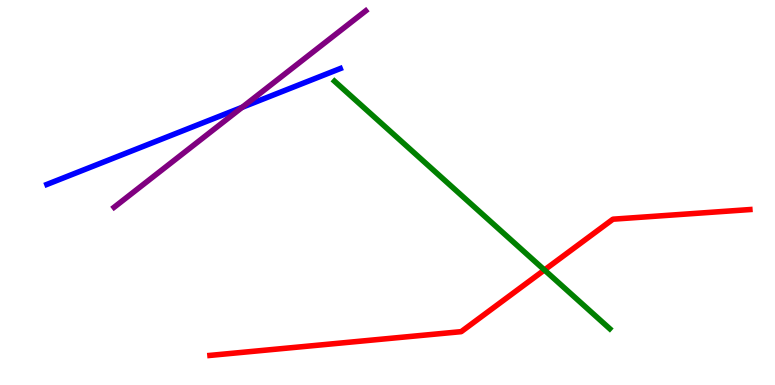[{'lines': ['blue', 'red'], 'intersections': []}, {'lines': ['green', 'red'], 'intersections': [{'x': 7.02, 'y': 2.99}]}, {'lines': ['purple', 'red'], 'intersections': []}, {'lines': ['blue', 'green'], 'intersections': []}, {'lines': ['blue', 'purple'], 'intersections': [{'x': 3.12, 'y': 7.21}]}, {'lines': ['green', 'purple'], 'intersections': []}]